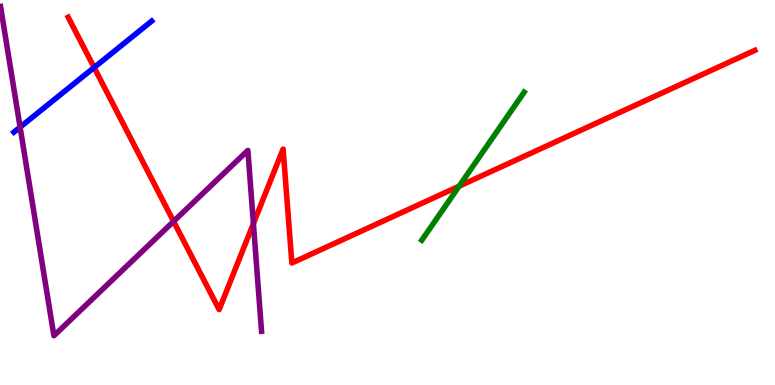[{'lines': ['blue', 'red'], 'intersections': [{'x': 1.21, 'y': 8.25}]}, {'lines': ['green', 'red'], 'intersections': [{'x': 5.92, 'y': 5.16}]}, {'lines': ['purple', 'red'], 'intersections': [{'x': 2.24, 'y': 4.25}, {'x': 3.27, 'y': 4.19}]}, {'lines': ['blue', 'green'], 'intersections': []}, {'lines': ['blue', 'purple'], 'intersections': [{'x': 0.259, 'y': 6.7}]}, {'lines': ['green', 'purple'], 'intersections': []}]